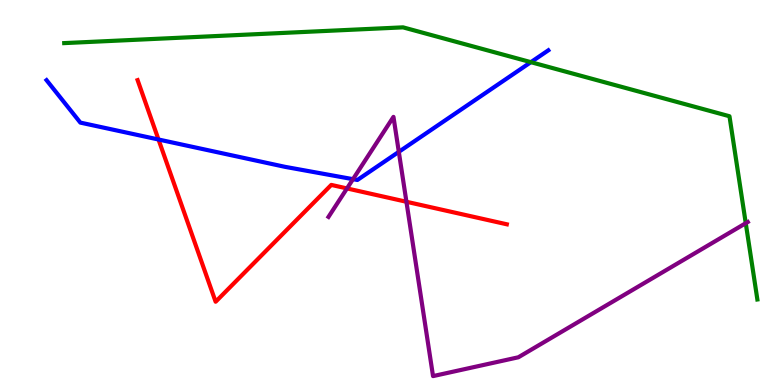[{'lines': ['blue', 'red'], 'intersections': [{'x': 2.05, 'y': 6.38}]}, {'lines': ['green', 'red'], 'intersections': []}, {'lines': ['purple', 'red'], 'intersections': [{'x': 4.48, 'y': 5.11}, {'x': 5.24, 'y': 4.76}]}, {'lines': ['blue', 'green'], 'intersections': [{'x': 6.85, 'y': 8.39}]}, {'lines': ['blue', 'purple'], 'intersections': [{'x': 4.55, 'y': 5.35}, {'x': 5.15, 'y': 6.06}]}, {'lines': ['green', 'purple'], 'intersections': [{'x': 9.62, 'y': 4.2}]}]